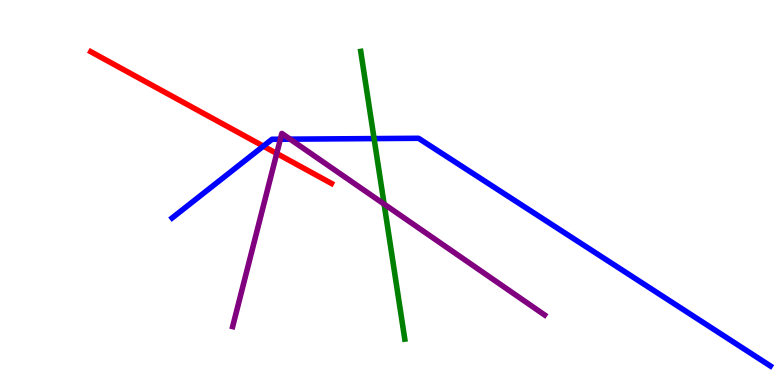[{'lines': ['blue', 'red'], 'intersections': [{'x': 3.4, 'y': 6.2}]}, {'lines': ['green', 'red'], 'intersections': []}, {'lines': ['purple', 'red'], 'intersections': [{'x': 3.57, 'y': 6.01}]}, {'lines': ['blue', 'green'], 'intersections': [{'x': 4.83, 'y': 6.4}]}, {'lines': ['blue', 'purple'], 'intersections': [{'x': 3.62, 'y': 6.38}, {'x': 3.74, 'y': 6.39}]}, {'lines': ['green', 'purple'], 'intersections': [{'x': 4.96, 'y': 4.7}]}]